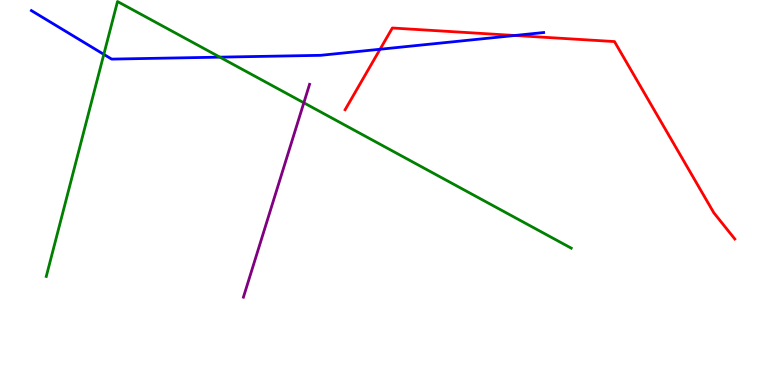[{'lines': ['blue', 'red'], 'intersections': [{'x': 4.9, 'y': 8.72}, {'x': 6.64, 'y': 9.08}]}, {'lines': ['green', 'red'], 'intersections': []}, {'lines': ['purple', 'red'], 'intersections': []}, {'lines': ['blue', 'green'], 'intersections': [{'x': 1.34, 'y': 8.59}, {'x': 2.84, 'y': 8.52}]}, {'lines': ['blue', 'purple'], 'intersections': []}, {'lines': ['green', 'purple'], 'intersections': [{'x': 3.92, 'y': 7.33}]}]